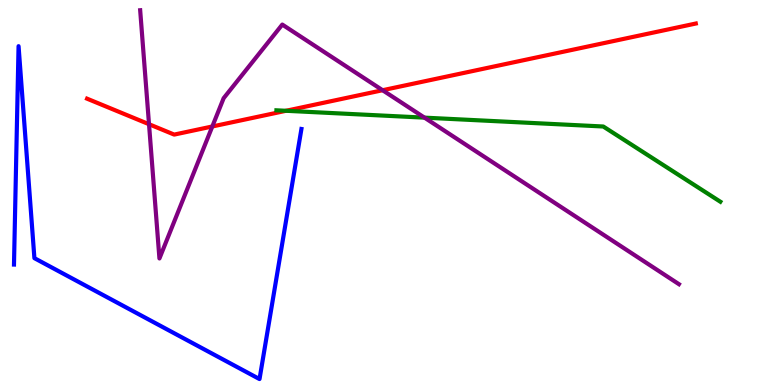[{'lines': ['blue', 'red'], 'intersections': []}, {'lines': ['green', 'red'], 'intersections': [{'x': 3.69, 'y': 7.12}]}, {'lines': ['purple', 'red'], 'intersections': [{'x': 1.92, 'y': 6.77}, {'x': 2.74, 'y': 6.71}, {'x': 4.94, 'y': 7.66}]}, {'lines': ['blue', 'green'], 'intersections': []}, {'lines': ['blue', 'purple'], 'intersections': []}, {'lines': ['green', 'purple'], 'intersections': [{'x': 5.48, 'y': 6.94}]}]